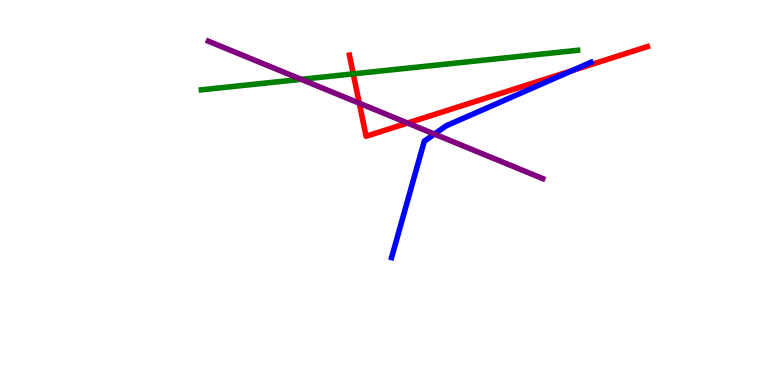[{'lines': ['blue', 'red'], 'intersections': [{'x': 7.38, 'y': 8.16}]}, {'lines': ['green', 'red'], 'intersections': [{'x': 4.56, 'y': 8.08}]}, {'lines': ['purple', 'red'], 'intersections': [{'x': 4.64, 'y': 7.32}, {'x': 5.26, 'y': 6.8}]}, {'lines': ['blue', 'green'], 'intersections': []}, {'lines': ['blue', 'purple'], 'intersections': [{'x': 5.61, 'y': 6.52}]}, {'lines': ['green', 'purple'], 'intersections': [{'x': 3.89, 'y': 7.94}]}]